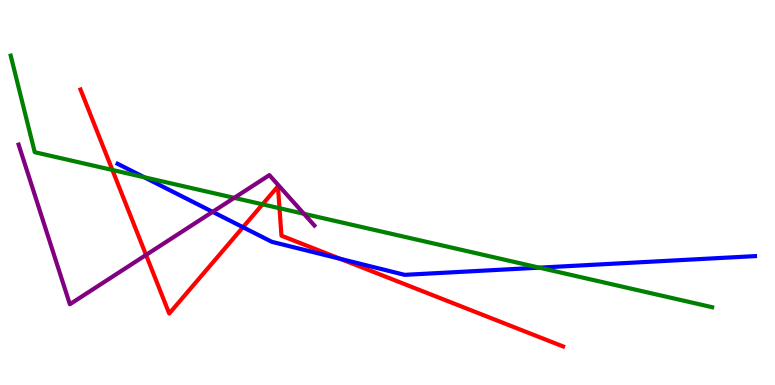[{'lines': ['blue', 'red'], 'intersections': [{'x': 3.14, 'y': 4.1}, {'x': 4.39, 'y': 3.28}]}, {'lines': ['green', 'red'], 'intersections': [{'x': 1.45, 'y': 5.59}, {'x': 3.39, 'y': 4.69}, {'x': 3.61, 'y': 4.59}]}, {'lines': ['purple', 'red'], 'intersections': [{'x': 1.88, 'y': 3.38}]}, {'lines': ['blue', 'green'], 'intersections': [{'x': 1.86, 'y': 5.4}, {'x': 6.96, 'y': 3.05}]}, {'lines': ['blue', 'purple'], 'intersections': [{'x': 2.74, 'y': 4.5}]}, {'lines': ['green', 'purple'], 'intersections': [{'x': 3.02, 'y': 4.86}, {'x': 3.92, 'y': 4.45}]}]